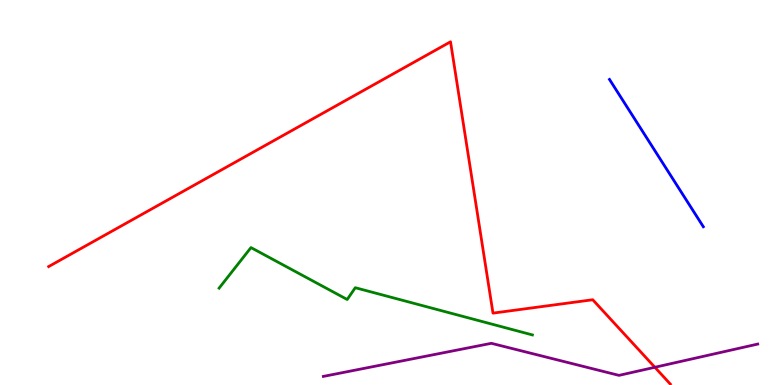[{'lines': ['blue', 'red'], 'intersections': []}, {'lines': ['green', 'red'], 'intersections': []}, {'lines': ['purple', 'red'], 'intersections': [{'x': 8.45, 'y': 0.46}]}, {'lines': ['blue', 'green'], 'intersections': []}, {'lines': ['blue', 'purple'], 'intersections': []}, {'lines': ['green', 'purple'], 'intersections': []}]